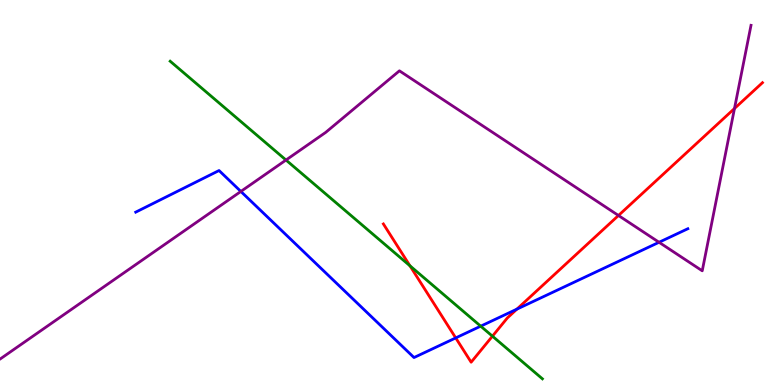[{'lines': ['blue', 'red'], 'intersections': [{'x': 5.88, 'y': 1.22}, {'x': 6.67, 'y': 1.97}]}, {'lines': ['green', 'red'], 'intersections': [{'x': 5.29, 'y': 3.1}, {'x': 6.35, 'y': 1.27}]}, {'lines': ['purple', 'red'], 'intersections': [{'x': 7.98, 'y': 4.4}, {'x': 9.48, 'y': 7.18}]}, {'lines': ['blue', 'green'], 'intersections': [{'x': 6.2, 'y': 1.53}]}, {'lines': ['blue', 'purple'], 'intersections': [{'x': 3.11, 'y': 5.03}, {'x': 8.5, 'y': 3.71}]}, {'lines': ['green', 'purple'], 'intersections': [{'x': 3.69, 'y': 5.84}]}]